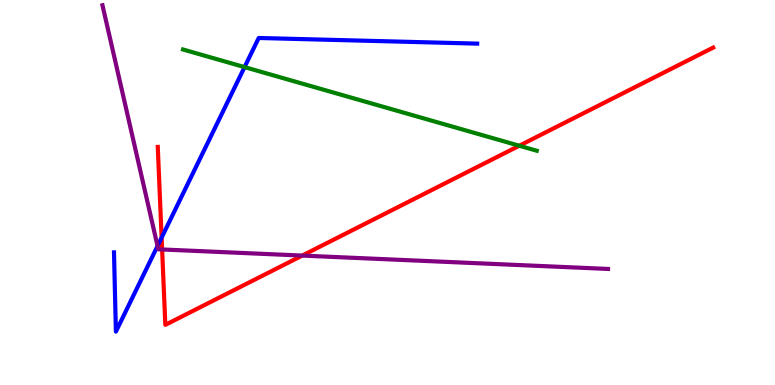[{'lines': ['blue', 'red'], 'intersections': [{'x': 2.09, 'y': 3.83}]}, {'lines': ['green', 'red'], 'intersections': [{'x': 6.7, 'y': 6.21}]}, {'lines': ['purple', 'red'], 'intersections': [{'x': 2.09, 'y': 3.52}, {'x': 3.9, 'y': 3.36}]}, {'lines': ['blue', 'green'], 'intersections': [{'x': 3.16, 'y': 8.26}]}, {'lines': ['blue', 'purple'], 'intersections': [{'x': 2.03, 'y': 3.61}]}, {'lines': ['green', 'purple'], 'intersections': []}]